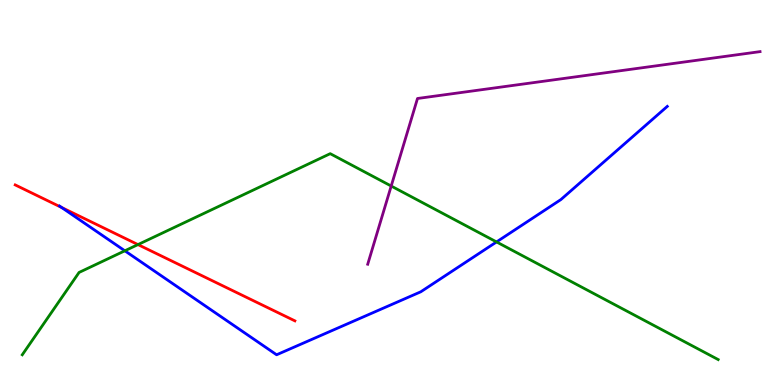[{'lines': ['blue', 'red'], 'intersections': [{'x': 0.795, 'y': 4.61}]}, {'lines': ['green', 'red'], 'intersections': [{'x': 1.78, 'y': 3.65}]}, {'lines': ['purple', 'red'], 'intersections': []}, {'lines': ['blue', 'green'], 'intersections': [{'x': 1.61, 'y': 3.49}, {'x': 6.41, 'y': 3.72}]}, {'lines': ['blue', 'purple'], 'intersections': []}, {'lines': ['green', 'purple'], 'intersections': [{'x': 5.05, 'y': 5.17}]}]